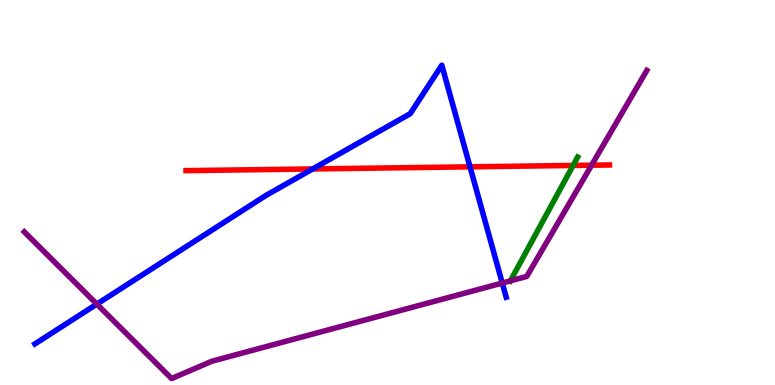[{'lines': ['blue', 'red'], 'intersections': [{'x': 4.03, 'y': 5.61}, {'x': 6.06, 'y': 5.67}]}, {'lines': ['green', 'red'], 'intersections': [{'x': 7.39, 'y': 5.7}]}, {'lines': ['purple', 'red'], 'intersections': [{'x': 7.63, 'y': 5.71}]}, {'lines': ['blue', 'green'], 'intersections': []}, {'lines': ['blue', 'purple'], 'intersections': [{'x': 1.25, 'y': 2.1}, {'x': 6.48, 'y': 2.65}]}, {'lines': ['green', 'purple'], 'intersections': [{'x': 6.59, 'y': 2.7}]}]